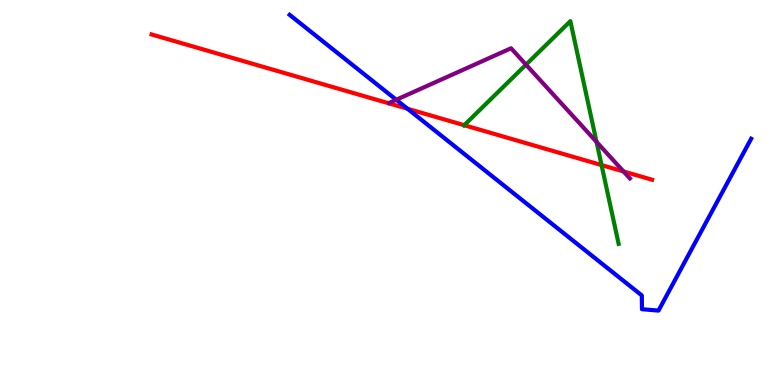[{'lines': ['blue', 'red'], 'intersections': [{'x': 5.26, 'y': 7.18}]}, {'lines': ['green', 'red'], 'intersections': [{'x': 5.99, 'y': 6.75}, {'x': 7.76, 'y': 5.71}]}, {'lines': ['purple', 'red'], 'intersections': [{'x': 8.05, 'y': 5.55}]}, {'lines': ['blue', 'green'], 'intersections': []}, {'lines': ['blue', 'purple'], 'intersections': [{'x': 5.11, 'y': 7.41}]}, {'lines': ['green', 'purple'], 'intersections': [{'x': 6.79, 'y': 8.32}, {'x': 7.7, 'y': 6.31}]}]